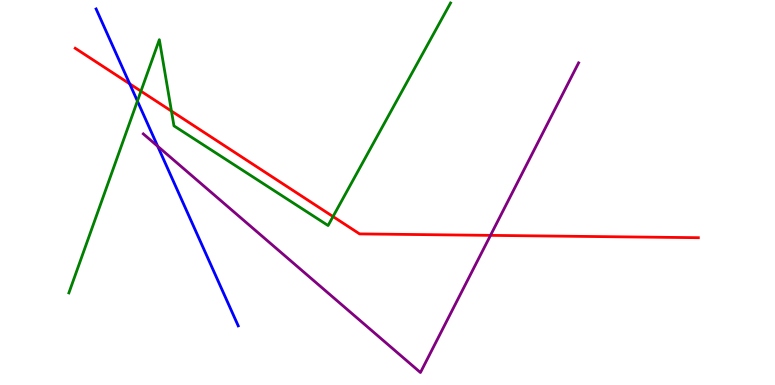[{'lines': ['blue', 'red'], 'intersections': [{'x': 1.67, 'y': 7.82}]}, {'lines': ['green', 'red'], 'intersections': [{'x': 1.82, 'y': 7.63}, {'x': 2.21, 'y': 7.11}, {'x': 4.3, 'y': 4.38}]}, {'lines': ['purple', 'red'], 'intersections': [{'x': 6.33, 'y': 3.89}]}, {'lines': ['blue', 'green'], 'intersections': [{'x': 1.77, 'y': 7.38}]}, {'lines': ['blue', 'purple'], 'intersections': [{'x': 2.03, 'y': 6.2}]}, {'lines': ['green', 'purple'], 'intersections': []}]